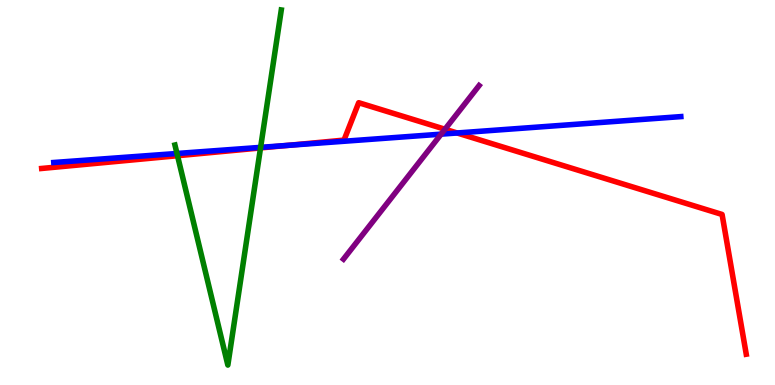[{'lines': ['blue', 'red'], 'intersections': [{'x': 3.71, 'y': 6.22}, {'x': 5.9, 'y': 6.55}]}, {'lines': ['green', 'red'], 'intersections': [{'x': 2.29, 'y': 5.96}, {'x': 3.36, 'y': 6.16}]}, {'lines': ['purple', 'red'], 'intersections': [{'x': 5.74, 'y': 6.64}]}, {'lines': ['blue', 'green'], 'intersections': [{'x': 2.28, 'y': 6.01}, {'x': 3.36, 'y': 6.17}]}, {'lines': ['blue', 'purple'], 'intersections': [{'x': 5.69, 'y': 6.52}]}, {'lines': ['green', 'purple'], 'intersections': []}]